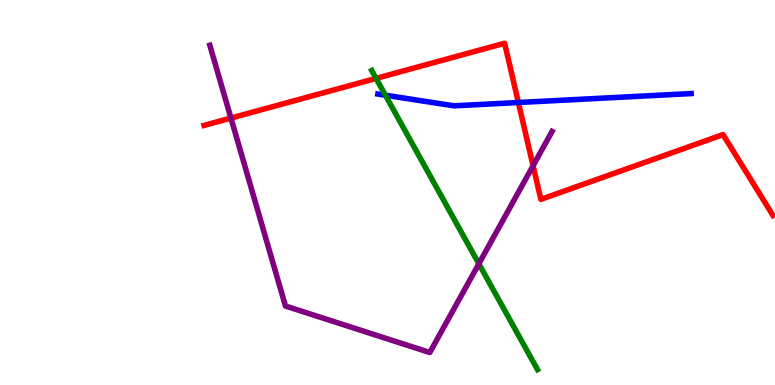[{'lines': ['blue', 'red'], 'intersections': [{'x': 6.69, 'y': 7.34}]}, {'lines': ['green', 'red'], 'intersections': [{'x': 4.85, 'y': 7.96}]}, {'lines': ['purple', 'red'], 'intersections': [{'x': 2.98, 'y': 6.93}, {'x': 6.88, 'y': 5.69}]}, {'lines': ['blue', 'green'], 'intersections': [{'x': 4.97, 'y': 7.53}]}, {'lines': ['blue', 'purple'], 'intersections': []}, {'lines': ['green', 'purple'], 'intersections': [{'x': 6.18, 'y': 3.15}]}]